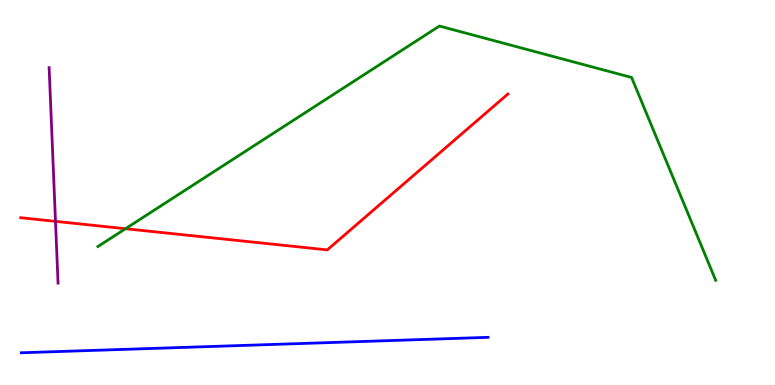[{'lines': ['blue', 'red'], 'intersections': []}, {'lines': ['green', 'red'], 'intersections': [{'x': 1.62, 'y': 4.06}]}, {'lines': ['purple', 'red'], 'intersections': [{'x': 0.716, 'y': 4.25}]}, {'lines': ['blue', 'green'], 'intersections': []}, {'lines': ['blue', 'purple'], 'intersections': []}, {'lines': ['green', 'purple'], 'intersections': []}]